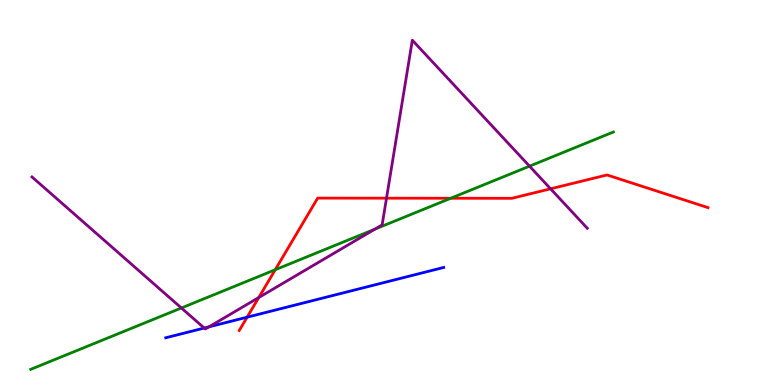[{'lines': ['blue', 'red'], 'intersections': [{'x': 3.19, 'y': 1.76}]}, {'lines': ['green', 'red'], 'intersections': [{'x': 3.55, 'y': 2.99}, {'x': 5.82, 'y': 4.85}]}, {'lines': ['purple', 'red'], 'intersections': [{'x': 3.34, 'y': 2.27}, {'x': 4.99, 'y': 4.85}, {'x': 7.1, 'y': 5.1}]}, {'lines': ['blue', 'green'], 'intersections': []}, {'lines': ['blue', 'purple'], 'intersections': [{'x': 2.64, 'y': 1.48}, {'x': 2.7, 'y': 1.51}]}, {'lines': ['green', 'purple'], 'intersections': [{'x': 2.34, 'y': 2.0}, {'x': 4.84, 'y': 4.05}, {'x': 6.83, 'y': 5.68}]}]